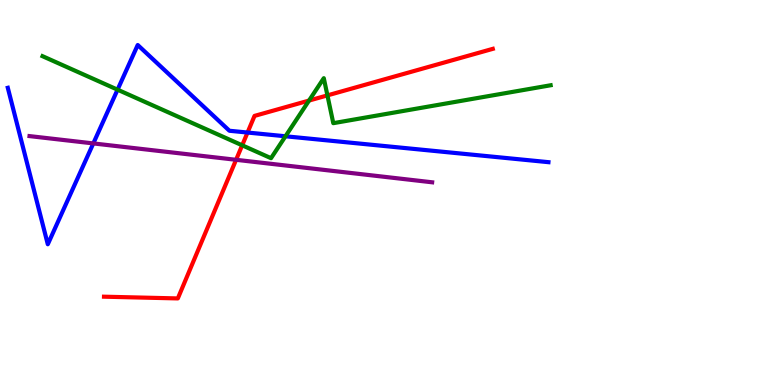[{'lines': ['blue', 'red'], 'intersections': [{'x': 3.19, 'y': 6.56}]}, {'lines': ['green', 'red'], 'intersections': [{'x': 3.12, 'y': 6.23}, {'x': 3.99, 'y': 7.39}, {'x': 4.22, 'y': 7.52}]}, {'lines': ['purple', 'red'], 'intersections': [{'x': 3.05, 'y': 5.85}]}, {'lines': ['blue', 'green'], 'intersections': [{'x': 1.52, 'y': 7.67}, {'x': 3.68, 'y': 6.46}]}, {'lines': ['blue', 'purple'], 'intersections': [{'x': 1.2, 'y': 6.27}]}, {'lines': ['green', 'purple'], 'intersections': []}]